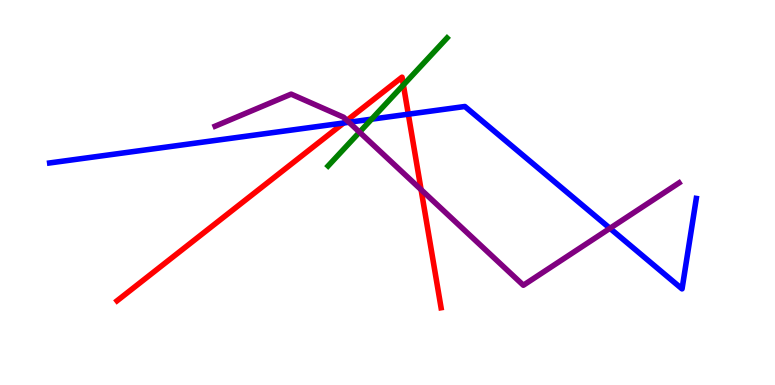[{'lines': ['blue', 'red'], 'intersections': [{'x': 4.43, 'y': 6.81}, {'x': 5.27, 'y': 7.03}]}, {'lines': ['green', 'red'], 'intersections': [{'x': 5.2, 'y': 7.79}]}, {'lines': ['purple', 'red'], 'intersections': [{'x': 4.48, 'y': 6.87}, {'x': 5.43, 'y': 5.07}]}, {'lines': ['blue', 'green'], 'intersections': [{'x': 4.79, 'y': 6.9}]}, {'lines': ['blue', 'purple'], 'intersections': [{'x': 4.5, 'y': 6.82}, {'x': 7.87, 'y': 4.07}]}, {'lines': ['green', 'purple'], 'intersections': [{'x': 4.64, 'y': 6.57}]}]